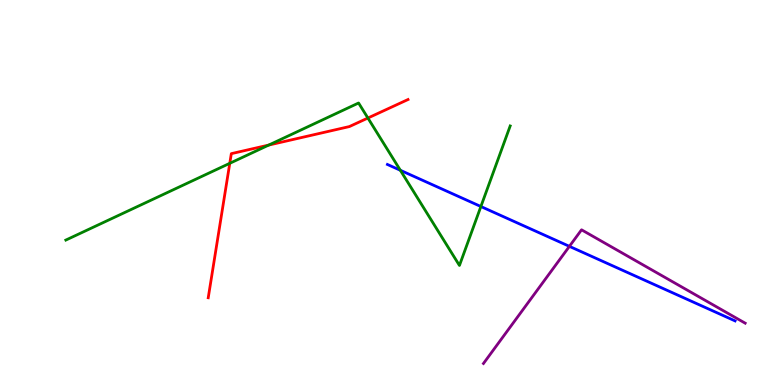[{'lines': ['blue', 'red'], 'intersections': []}, {'lines': ['green', 'red'], 'intersections': [{'x': 2.96, 'y': 5.76}, {'x': 3.47, 'y': 6.23}, {'x': 4.75, 'y': 6.93}]}, {'lines': ['purple', 'red'], 'intersections': []}, {'lines': ['blue', 'green'], 'intersections': [{'x': 5.17, 'y': 5.58}, {'x': 6.2, 'y': 4.64}]}, {'lines': ['blue', 'purple'], 'intersections': [{'x': 7.35, 'y': 3.6}]}, {'lines': ['green', 'purple'], 'intersections': []}]